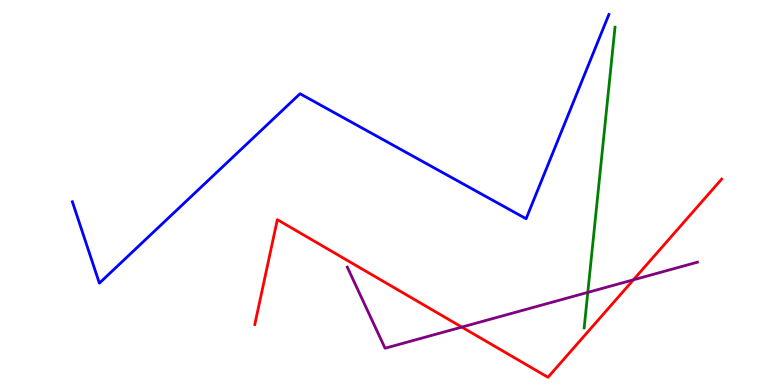[{'lines': ['blue', 'red'], 'intersections': []}, {'lines': ['green', 'red'], 'intersections': []}, {'lines': ['purple', 'red'], 'intersections': [{'x': 5.96, 'y': 1.5}, {'x': 8.17, 'y': 2.73}]}, {'lines': ['blue', 'green'], 'intersections': []}, {'lines': ['blue', 'purple'], 'intersections': []}, {'lines': ['green', 'purple'], 'intersections': [{'x': 7.58, 'y': 2.41}]}]